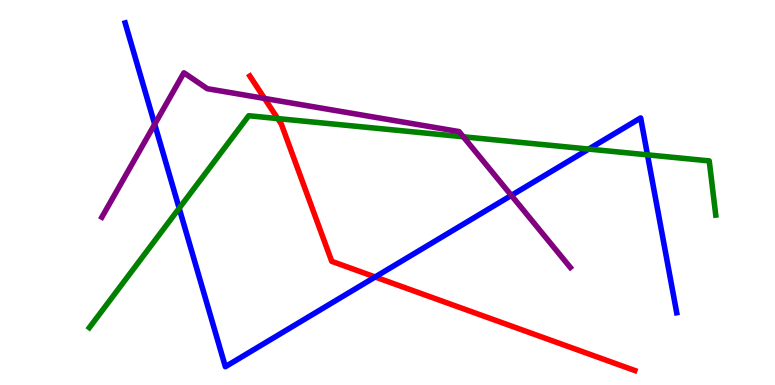[{'lines': ['blue', 'red'], 'intersections': [{'x': 4.84, 'y': 2.81}]}, {'lines': ['green', 'red'], 'intersections': [{'x': 3.58, 'y': 6.92}]}, {'lines': ['purple', 'red'], 'intersections': [{'x': 3.41, 'y': 7.44}]}, {'lines': ['blue', 'green'], 'intersections': [{'x': 2.31, 'y': 4.59}, {'x': 7.6, 'y': 6.13}, {'x': 8.35, 'y': 5.98}]}, {'lines': ['blue', 'purple'], 'intersections': [{'x': 2.0, 'y': 6.77}, {'x': 6.6, 'y': 4.92}]}, {'lines': ['green', 'purple'], 'intersections': [{'x': 5.98, 'y': 6.45}]}]